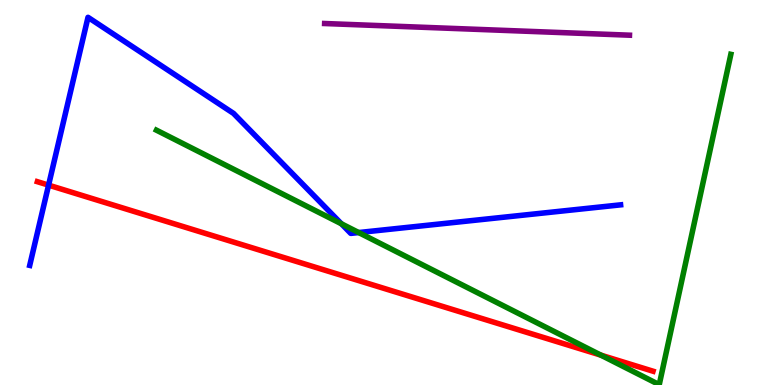[{'lines': ['blue', 'red'], 'intersections': [{'x': 0.627, 'y': 5.19}]}, {'lines': ['green', 'red'], 'intersections': [{'x': 7.75, 'y': 0.775}]}, {'lines': ['purple', 'red'], 'intersections': []}, {'lines': ['blue', 'green'], 'intersections': [{'x': 4.41, 'y': 4.19}, {'x': 4.63, 'y': 3.96}]}, {'lines': ['blue', 'purple'], 'intersections': []}, {'lines': ['green', 'purple'], 'intersections': []}]